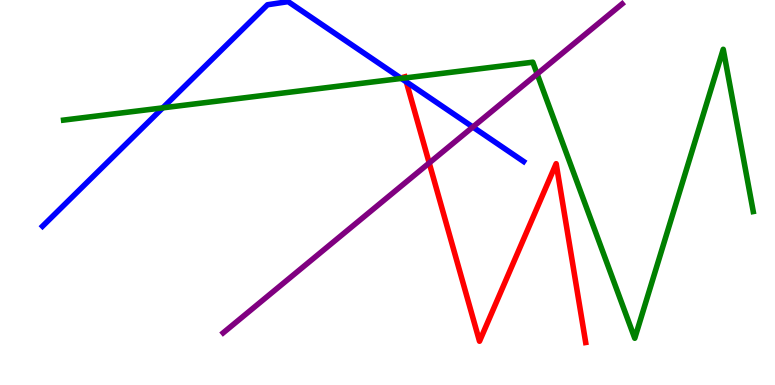[{'lines': ['blue', 'red'], 'intersections': [{'x': 5.24, 'y': 7.87}]}, {'lines': ['green', 'red'], 'intersections': [{'x': 5.23, 'y': 7.98}]}, {'lines': ['purple', 'red'], 'intersections': [{'x': 5.54, 'y': 5.77}]}, {'lines': ['blue', 'green'], 'intersections': [{'x': 2.1, 'y': 7.2}, {'x': 5.18, 'y': 7.96}]}, {'lines': ['blue', 'purple'], 'intersections': [{'x': 6.1, 'y': 6.7}]}, {'lines': ['green', 'purple'], 'intersections': [{'x': 6.93, 'y': 8.08}]}]